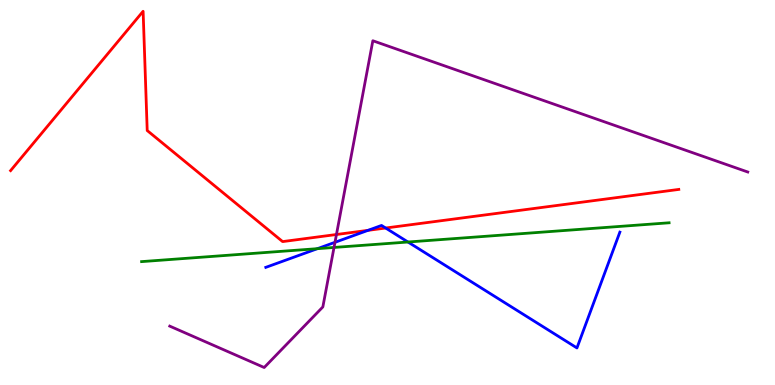[{'lines': ['blue', 'red'], 'intersections': [{'x': 4.75, 'y': 4.02}, {'x': 4.98, 'y': 4.08}]}, {'lines': ['green', 'red'], 'intersections': []}, {'lines': ['purple', 'red'], 'intersections': [{'x': 4.34, 'y': 3.91}]}, {'lines': ['blue', 'green'], 'intersections': [{'x': 4.1, 'y': 3.54}, {'x': 5.26, 'y': 3.71}]}, {'lines': ['blue', 'purple'], 'intersections': [{'x': 4.32, 'y': 3.71}]}, {'lines': ['green', 'purple'], 'intersections': [{'x': 4.31, 'y': 3.57}]}]